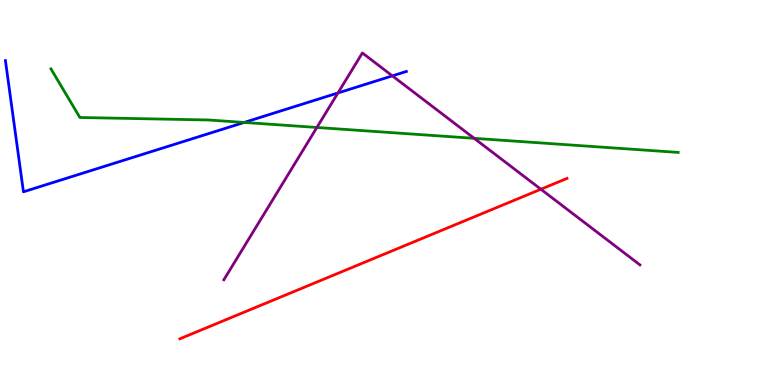[{'lines': ['blue', 'red'], 'intersections': []}, {'lines': ['green', 'red'], 'intersections': []}, {'lines': ['purple', 'red'], 'intersections': [{'x': 6.98, 'y': 5.08}]}, {'lines': ['blue', 'green'], 'intersections': [{'x': 3.15, 'y': 6.82}]}, {'lines': ['blue', 'purple'], 'intersections': [{'x': 4.36, 'y': 7.59}, {'x': 5.06, 'y': 8.03}]}, {'lines': ['green', 'purple'], 'intersections': [{'x': 4.09, 'y': 6.69}, {'x': 6.12, 'y': 6.41}]}]